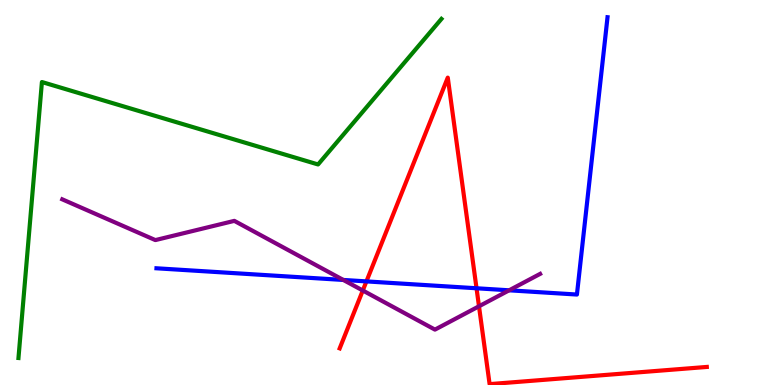[{'lines': ['blue', 'red'], 'intersections': [{'x': 4.73, 'y': 2.69}, {'x': 6.15, 'y': 2.51}]}, {'lines': ['green', 'red'], 'intersections': []}, {'lines': ['purple', 'red'], 'intersections': [{'x': 4.68, 'y': 2.45}, {'x': 6.18, 'y': 2.04}]}, {'lines': ['blue', 'green'], 'intersections': []}, {'lines': ['blue', 'purple'], 'intersections': [{'x': 4.43, 'y': 2.73}, {'x': 6.57, 'y': 2.46}]}, {'lines': ['green', 'purple'], 'intersections': []}]